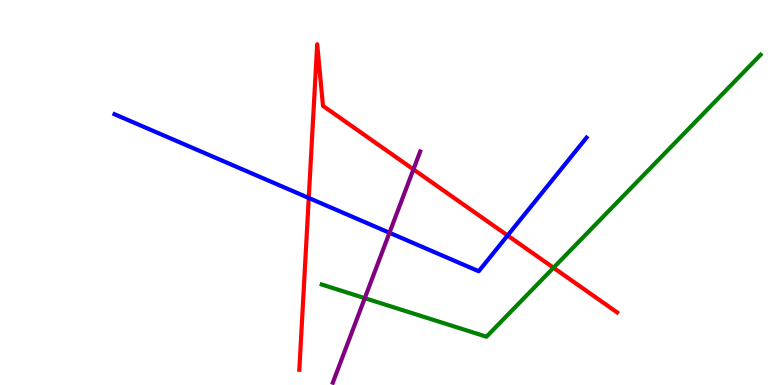[{'lines': ['blue', 'red'], 'intersections': [{'x': 3.98, 'y': 4.86}, {'x': 6.55, 'y': 3.88}]}, {'lines': ['green', 'red'], 'intersections': [{'x': 7.14, 'y': 3.05}]}, {'lines': ['purple', 'red'], 'intersections': [{'x': 5.33, 'y': 5.6}]}, {'lines': ['blue', 'green'], 'intersections': []}, {'lines': ['blue', 'purple'], 'intersections': [{'x': 5.03, 'y': 3.95}]}, {'lines': ['green', 'purple'], 'intersections': [{'x': 4.71, 'y': 2.26}]}]